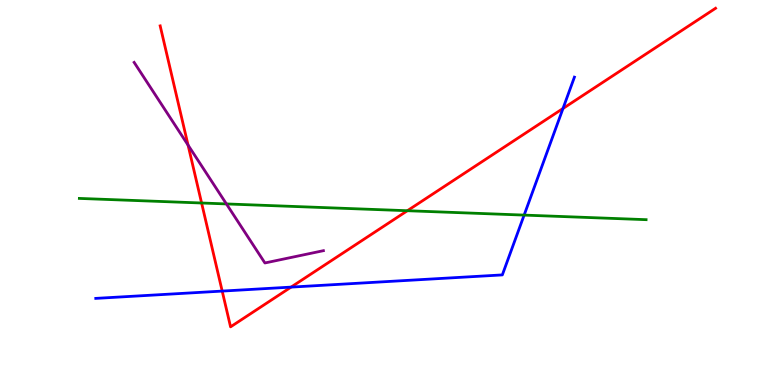[{'lines': ['blue', 'red'], 'intersections': [{'x': 2.87, 'y': 2.44}, {'x': 3.76, 'y': 2.54}, {'x': 7.26, 'y': 7.18}]}, {'lines': ['green', 'red'], 'intersections': [{'x': 2.6, 'y': 4.73}, {'x': 5.26, 'y': 4.53}]}, {'lines': ['purple', 'red'], 'intersections': [{'x': 2.43, 'y': 6.23}]}, {'lines': ['blue', 'green'], 'intersections': [{'x': 6.76, 'y': 4.41}]}, {'lines': ['blue', 'purple'], 'intersections': []}, {'lines': ['green', 'purple'], 'intersections': [{'x': 2.92, 'y': 4.7}]}]